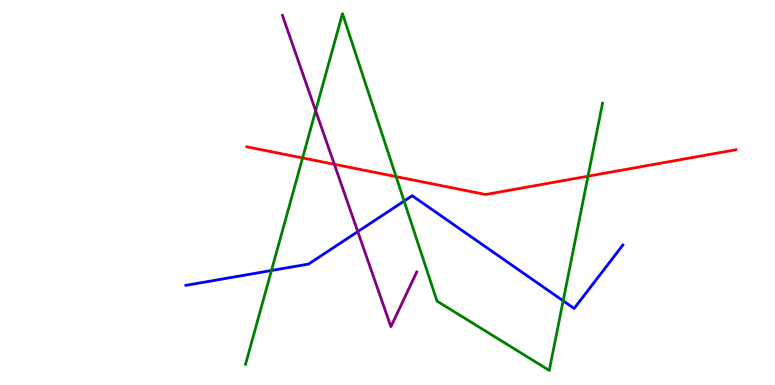[{'lines': ['blue', 'red'], 'intersections': []}, {'lines': ['green', 'red'], 'intersections': [{'x': 3.9, 'y': 5.9}, {'x': 5.11, 'y': 5.41}, {'x': 7.59, 'y': 5.42}]}, {'lines': ['purple', 'red'], 'intersections': [{'x': 4.31, 'y': 5.73}]}, {'lines': ['blue', 'green'], 'intersections': [{'x': 3.5, 'y': 2.97}, {'x': 5.21, 'y': 4.78}, {'x': 7.27, 'y': 2.19}]}, {'lines': ['blue', 'purple'], 'intersections': [{'x': 4.62, 'y': 3.98}]}, {'lines': ['green', 'purple'], 'intersections': [{'x': 4.07, 'y': 7.13}]}]